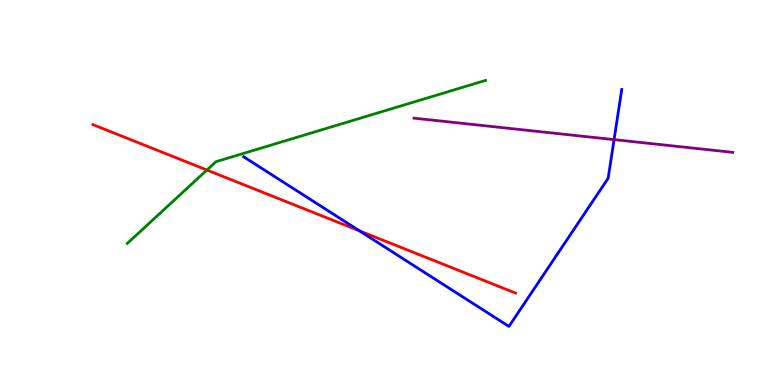[{'lines': ['blue', 'red'], 'intersections': [{'x': 4.64, 'y': 4.0}]}, {'lines': ['green', 'red'], 'intersections': [{'x': 2.67, 'y': 5.58}]}, {'lines': ['purple', 'red'], 'intersections': []}, {'lines': ['blue', 'green'], 'intersections': []}, {'lines': ['blue', 'purple'], 'intersections': [{'x': 7.92, 'y': 6.37}]}, {'lines': ['green', 'purple'], 'intersections': []}]